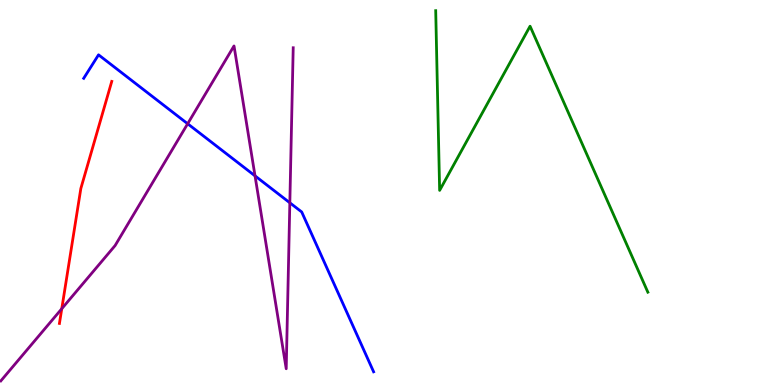[{'lines': ['blue', 'red'], 'intersections': []}, {'lines': ['green', 'red'], 'intersections': []}, {'lines': ['purple', 'red'], 'intersections': [{'x': 0.797, 'y': 1.98}]}, {'lines': ['blue', 'green'], 'intersections': []}, {'lines': ['blue', 'purple'], 'intersections': [{'x': 2.42, 'y': 6.79}, {'x': 3.29, 'y': 5.43}, {'x': 3.74, 'y': 4.73}]}, {'lines': ['green', 'purple'], 'intersections': []}]